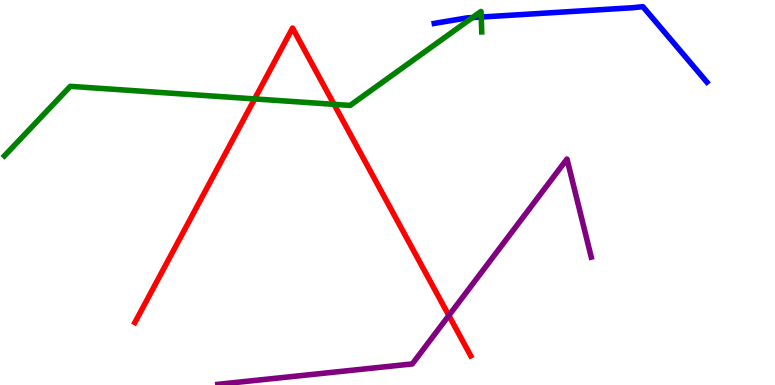[{'lines': ['blue', 'red'], 'intersections': []}, {'lines': ['green', 'red'], 'intersections': [{'x': 3.29, 'y': 7.43}, {'x': 4.31, 'y': 7.29}]}, {'lines': ['purple', 'red'], 'intersections': [{'x': 5.79, 'y': 1.8}]}, {'lines': ['blue', 'green'], 'intersections': [{'x': 6.1, 'y': 9.54}, {'x': 6.21, 'y': 9.56}]}, {'lines': ['blue', 'purple'], 'intersections': []}, {'lines': ['green', 'purple'], 'intersections': []}]